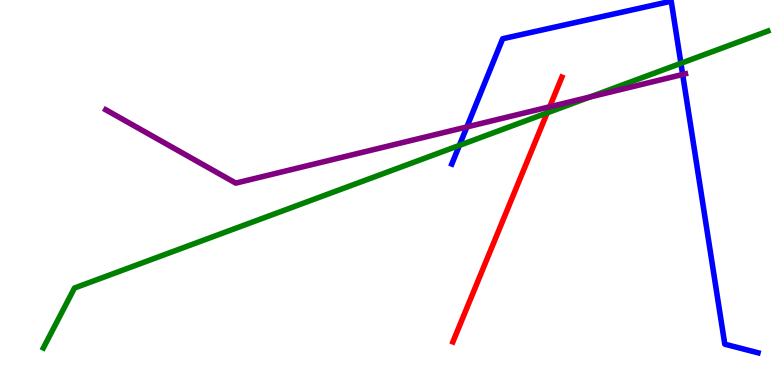[{'lines': ['blue', 'red'], 'intersections': []}, {'lines': ['green', 'red'], 'intersections': [{'x': 7.06, 'y': 7.07}]}, {'lines': ['purple', 'red'], 'intersections': [{'x': 7.09, 'y': 7.23}]}, {'lines': ['blue', 'green'], 'intersections': [{'x': 5.93, 'y': 6.22}, {'x': 8.79, 'y': 8.36}]}, {'lines': ['blue', 'purple'], 'intersections': [{'x': 6.02, 'y': 6.7}, {'x': 8.81, 'y': 8.07}]}, {'lines': ['green', 'purple'], 'intersections': [{'x': 7.61, 'y': 7.48}]}]